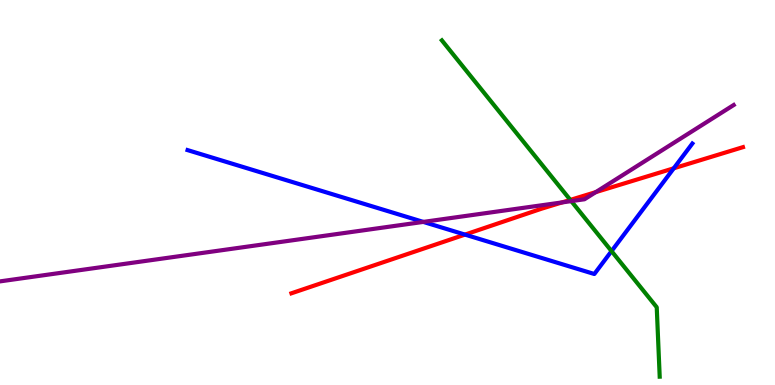[{'lines': ['blue', 'red'], 'intersections': [{'x': 6.0, 'y': 3.91}, {'x': 8.69, 'y': 5.63}]}, {'lines': ['green', 'red'], 'intersections': [{'x': 7.36, 'y': 4.81}]}, {'lines': ['purple', 'red'], 'intersections': [{'x': 7.25, 'y': 4.74}, {'x': 7.69, 'y': 5.01}]}, {'lines': ['blue', 'green'], 'intersections': [{'x': 7.89, 'y': 3.48}]}, {'lines': ['blue', 'purple'], 'intersections': [{'x': 5.46, 'y': 4.24}]}, {'lines': ['green', 'purple'], 'intersections': [{'x': 7.37, 'y': 4.78}]}]